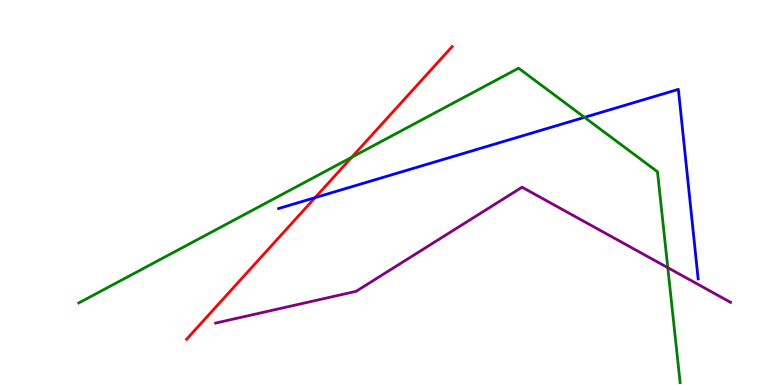[{'lines': ['blue', 'red'], 'intersections': [{'x': 4.07, 'y': 4.87}]}, {'lines': ['green', 'red'], 'intersections': [{'x': 4.54, 'y': 5.92}]}, {'lines': ['purple', 'red'], 'intersections': []}, {'lines': ['blue', 'green'], 'intersections': [{'x': 7.54, 'y': 6.95}]}, {'lines': ['blue', 'purple'], 'intersections': []}, {'lines': ['green', 'purple'], 'intersections': [{'x': 8.62, 'y': 3.05}]}]